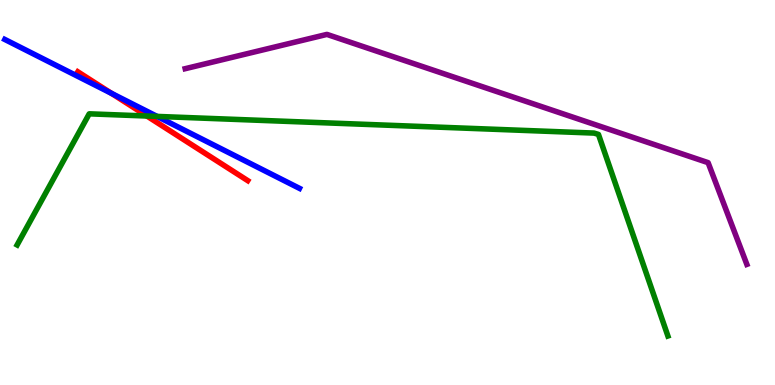[{'lines': ['blue', 'red'], 'intersections': [{'x': 1.44, 'y': 7.57}]}, {'lines': ['green', 'red'], 'intersections': [{'x': 1.9, 'y': 6.99}]}, {'lines': ['purple', 'red'], 'intersections': []}, {'lines': ['blue', 'green'], 'intersections': [{'x': 2.03, 'y': 6.98}]}, {'lines': ['blue', 'purple'], 'intersections': []}, {'lines': ['green', 'purple'], 'intersections': []}]